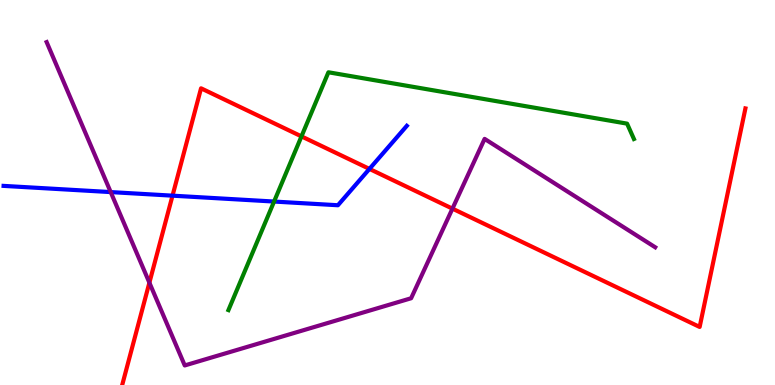[{'lines': ['blue', 'red'], 'intersections': [{'x': 2.23, 'y': 4.92}, {'x': 4.77, 'y': 5.61}]}, {'lines': ['green', 'red'], 'intersections': [{'x': 3.89, 'y': 6.46}]}, {'lines': ['purple', 'red'], 'intersections': [{'x': 1.93, 'y': 2.66}, {'x': 5.84, 'y': 4.58}]}, {'lines': ['blue', 'green'], 'intersections': [{'x': 3.54, 'y': 4.76}]}, {'lines': ['blue', 'purple'], 'intersections': [{'x': 1.43, 'y': 5.01}]}, {'lines': ['green', 'purple'], 'intersections': []}]